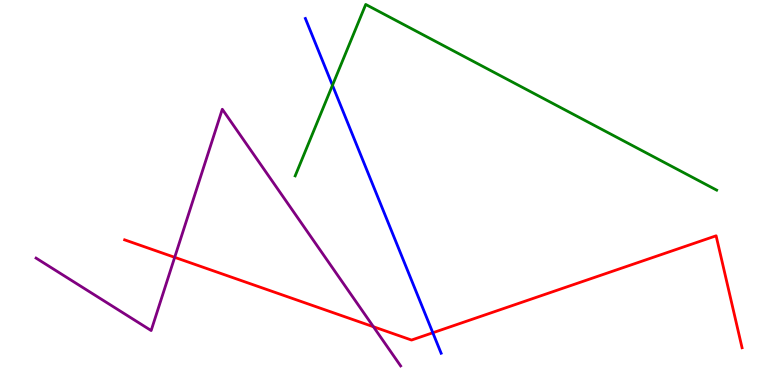[{'lines': ['blue', 'red'], 'intersections': [{'x': 5.58, 'y': 1.36}]}, {'lines': ['green', 'red'], 'intersections': []}, {'lines': ['purple', 'red'], 'intersections': [{'x': 2.25, 'y': 3.32}, {'x': 4.82, 'y': 1.51}]}, {'lines': ['blue', 'green'], 'intersections': [{'x': 4.29, 'y': 7.78}]}, {'lines': ['blue', 'purple'], 'intersections': []}, {'lines': ['green', 'purple'], 'intersections': []}]